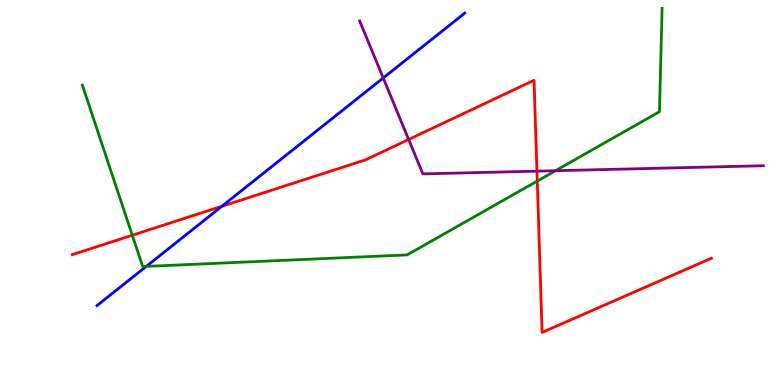[{'lines': ['blue', 'red'], 'intersections': [{'x': 2.86, 'y': 4.64}]}, {'lines': ['green', 'red'], 'intersections': [{'x': 1.71, 'y': 3.89}, {'x': 6.93, 'y': 5.3}]}, {'lines': ['purple', 'red'], 'intersections': [{'x': 5.27, 'y': 6.38}, {'x': 6.93, 'y': 5.55}]}, {'lines': ['blue', 'green'], 'intersections': [{'x': 1.89, 'y': 3.08}]}, {'lines': ['blue', 'purple'], 'intersections': [{'x': 4.94, 'y': 7.98}]}, {'lines': ['green', 'purple'], 'intersections': [{'x': 7.17, 'y': 5.57}]}]